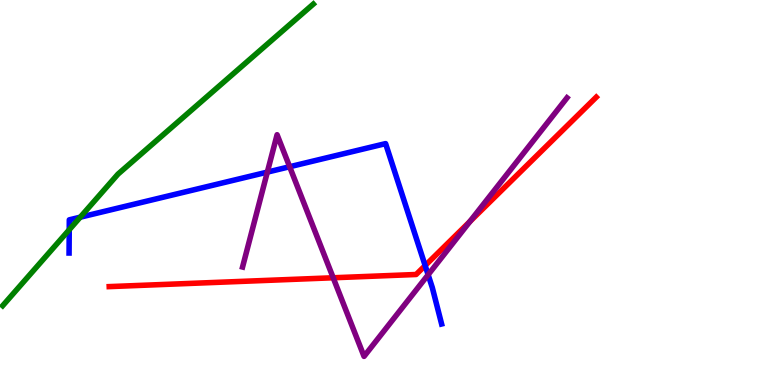[{'lines': ['blue', 'red'], 'intersections': [{'x': 5.49, 'y': 3.1}]}, {'lines': ['green', 'red'], 'intersections': []}, {'lines': ['purple', 'red'], 'intersections': [{'x': 4.3, 'y': 2.79}, {'x': 6.06, 'y': 4.24}]}, {'lines': ['blue', 'green'], 'intersections': [{'x': 0.893, 'y': 4.03}, {'x': 1.04, 'y': 4.36}]}, {'lines': ['blue', 'purple'], 'intersections': [{'x': 3.45, 'y': 5.53}, {'x': 3.74, 'y': 5.67}, {'x': 5.52, 'y': 2.86}]}, {'lines': ['green', 'purple'], 'intersections': []}]